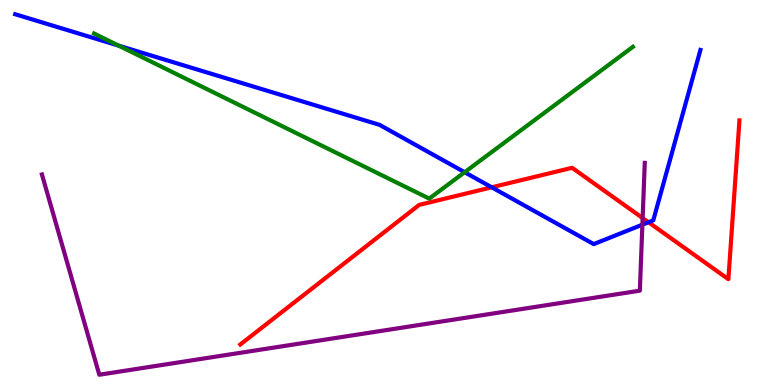[{'lines': ['blue', 'red'], 'intersections': [{'x': 6.34, 'y': 5.13}, {'x': 8.37, 'y': 4.23}]}, {'lines': ['green', 'red'], 'intersections': []}, {'lines': ['purple', 'red'], 'intersections': [{'x': 8.29, 'y': 4.34}]}, {'lines': ['blue', 'green'], 'intersections': [{'x': 1.53, 'y': 8.81}, {'x': 6.0, 'y': 5.53}]}, {'lines': ['blue', 'purple'], 'intersections': [{'x': 8.29, 'y': 4.16}]}, {'lines': ['green', 'purple'], 'intersections': []}]